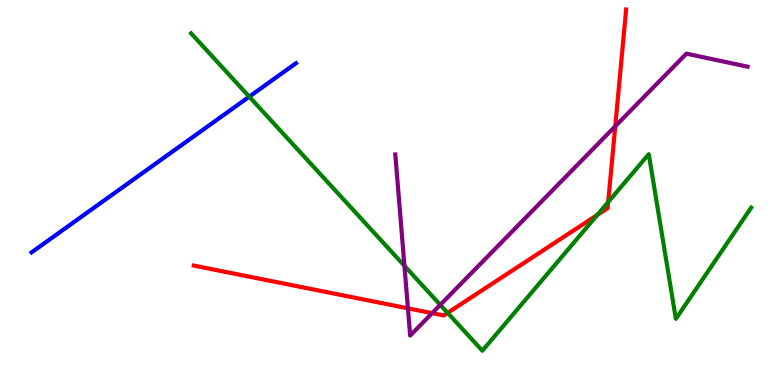[{'lines': ['blue', 'red'], 'intersections': []}, {'lines': ['green', 'red'], 'intersections': [{'x': 5.78, 'y': 1.87}, {'x': 7.71, 'y': 4.42}, {'x': 7.85, 'y': 4.75}]}, {'lines': ['purple', 'red'], 'intersections': [{'x': 5.26, 'y': 1.99}, {'x': 5.58, 'y': 1.87}, {'x': 7.94, 'y': 6.72}]}, {'lines': ['blue', 'green'], 'intersections': [{'x': 3.22, 'y': 7.49}]}, {'lines': ['blue', 'purple'], 'intersections': []}, {'lines': ['green', 'purple'], 'intersections': [{'x': 5.22, 'y': 3.1}, {'x': 5.68, 'y': 2.08}]}]